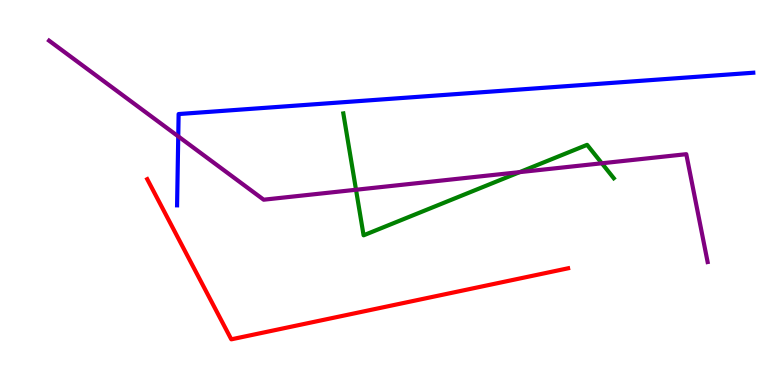[{'lines': ['blue', 'red'], 'intersections': []}, {'lines': ['green', 'red'], 'intersections': []}, {'lines': ['purple', 'red'], 'intersections': []}, {'lines': ['blue', 'green'], 'intersections': []}, {'lines': ['blue', 'purple'], 'intersections': [{'x': 2.3, 'y': 6.46}]}, {'lines': ['green', 'purple'], 'intersections': [{'x': 4.59, 'y': 5.07}, {'x': 6.71, 'y': 5.53}, {'x': 7.77, 'y': 5.76}]}]